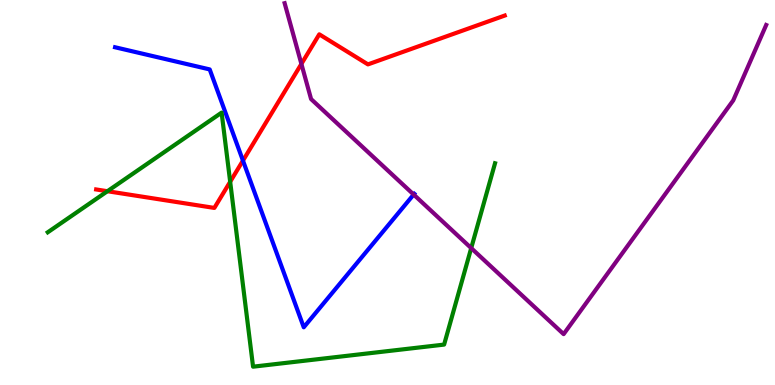[{'lines': ['blue', 'red'], 'intersections': [{'x': 3.13, 'y': 5.83}]}, {'lines': ['green', 'red'], 'intersections': [{'x': 1.39, 'y': 5.03}, {'x': 2.97, 'y': 5.28}]}, {'lines': ['purple', 'red'], 'intersections': [{'x': 3.89, 'y': 8.34}]}, {'lines': ['blue', 'green'], 'intersections': []}, {'lines': ['blue', 'purple'], 'intersections': [{'x': 5.34, 'y': 4.95}]}, {'lines': ['green', 'purple'], 'intersections': [{'x': 6.08, 'y': 3.56}]}]